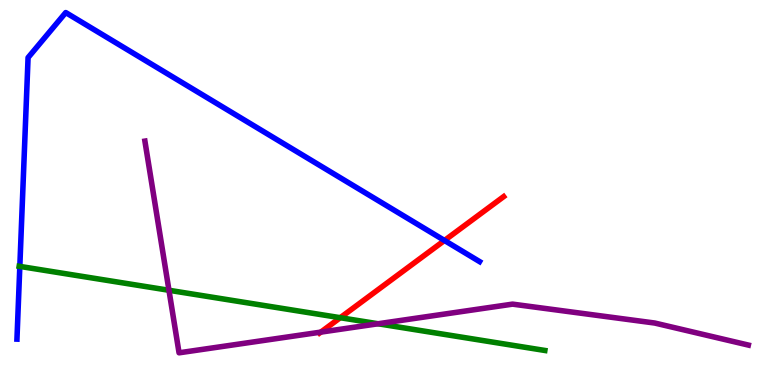[{'lines': ['blue', 'red'], 'intersections': [{'x': 5.74, 'y': 3.75}]}, {'lines': ['green', 'red'], 'intersections': [{'x': 4.39, 'y': 1.75}]}, {'lines': ['purple', 'red'], 'intersections': [{'x': 4.14, 'y': 1.37}]}, {'lines': ['blue', 'green'], 'intersections': [{'x': 0.256, 'y': 3.08}]}, {'lines': ['blue', 'purple'], 'intersections': []}, {'lines': ['green', 'purple'], 'intersections': [{'x': 2.18, 'y': 2.46}, {'x': 4.88, 'y': 1.59}]}]